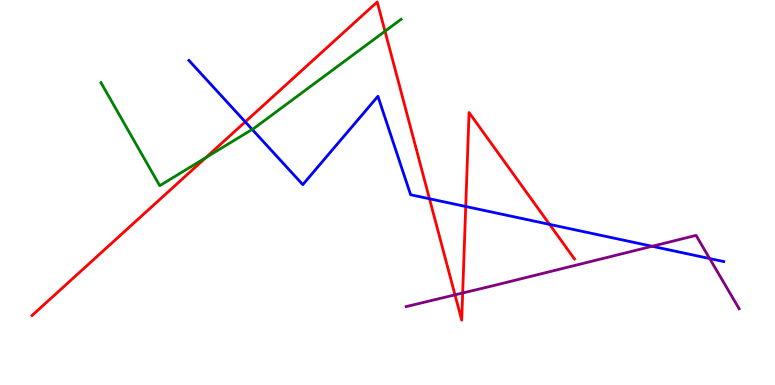[{'lines': ['blue', 'red'], 'intersections': [{'x': 3.16, 'y': 6.83}, {'x': 5.54, 'y': 4.84}, {'x': 6.01, 'y': 4.64}, {'x': 7.09, 'y': 4.17}]}, {'lines': ['green', 'red'], 'intersections': [{'x': 2.66, 'y': 5.91}, {'x': 4.97, 'y': 9.19}]}, {'lines': ['purple', 'red'], 'intersections': [{'x': 5.87, 'y': 2.34}, {'x': 5.97, 'y': 2.39}]}, {'lines': ['blue', 'green'], 'intersections': [{'x': 3.25, 'y': 6.64}]}, {'lines': ['blue', 'purple'], 'intersections': [{'x': 8.41, 'y': 3.6}, {'x': 9.16, 'y': 3.28}]}, {'lines': ['green', 'purple'], 'intersections': []}]